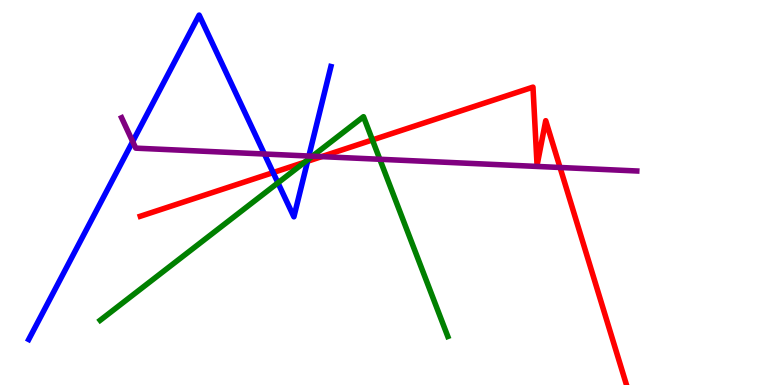[{'lines': ['blue', 'red'], 'intersections': [{'x': 3.52, 'y': 5.52}, {'x': 3.97, 'y': 5.81}]}, {'lines': ['green', 'red'], 'intersections': [{'x': 3.93, 'y': 5.79}, {'x': 4.81, 'y': 6.37}]}, {'lines': ['purple', 'red'], 'intersections': [{'x': 4.15, 'y': 5.93}, {'x': 7.23, 'y': 5.65}]}, {'lines': ['blue', 'green'], 'intersections': [{'x': 3.59, 'y': 5.25}, {'x': 3.97, 'y': 5.85}]}, {'lines': ['blue', 'purple'], 'intersections': [{'x': 1.71, 'y': 6.32}, {'x': 3.41, 'y': 6.0}, {'x': 3.99, 'y': 5.95}]}, {'lines': ['green', 'purple'], 'intersections': [{'x': 4.03, 'y': 5.94}, {'x': 4.9, 'y': 5.86}]}]